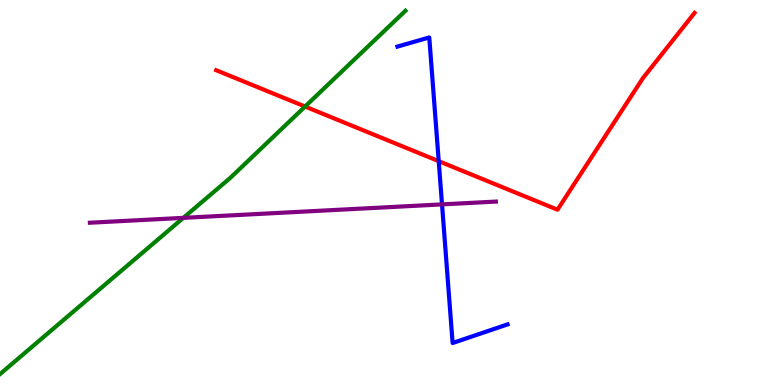[{'lines': ['blue', 'red'], 'intersections': [{'x': 5.66, 'y': 5.81}]}, {'lines': ['green', 'red'], 'intersections': [{'x': 3.94, 'y': 7.23}]}, {'lines': ['purple', 'red'], 'intersections': []}, {'lines': ['blue', 'green'], 'intersections': []}, {'lines': ['blue', 'purple'], 'intersections': [{'x': 5.7, 'y': 4.69}]}, {'lines': ['green', 'purple'], 'intersections': [{'x': 2.37, 'y': 4.34}]}]